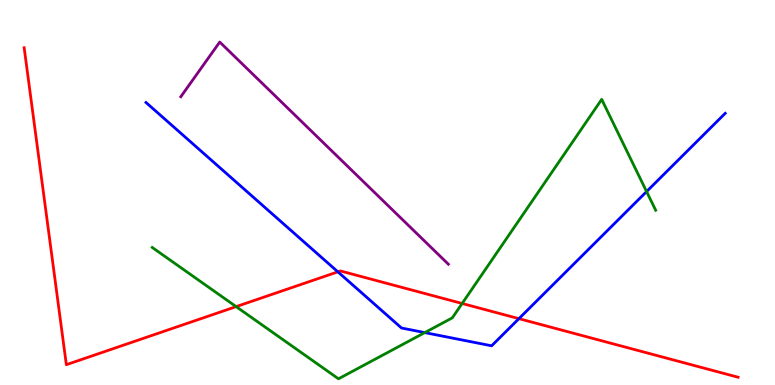[{'lines': ['blue', 'red'], 'intersections': [{'x': 4.36, 'y': 2.94}, {'x': 6.7, 'y': 1.72}]}, {'lines': ['green', 'red'], 'intersections': [{'x': 3.05, 'y': 2.04}, {'x': 5.96, 'y': 2.12}]}, {'lines': ['purple', 'red'], 'intersections': []}, {'lines': ['blue', 'green'], 'intersections': [{'x': 5.48, 'y': 1.36}, {'x': 8.34, 'y': 5.02}]}, {'lines': ['blue', 'purple'], 'intersections': []}, {'lines': ['green', 'purple'], 'intersections': []}]